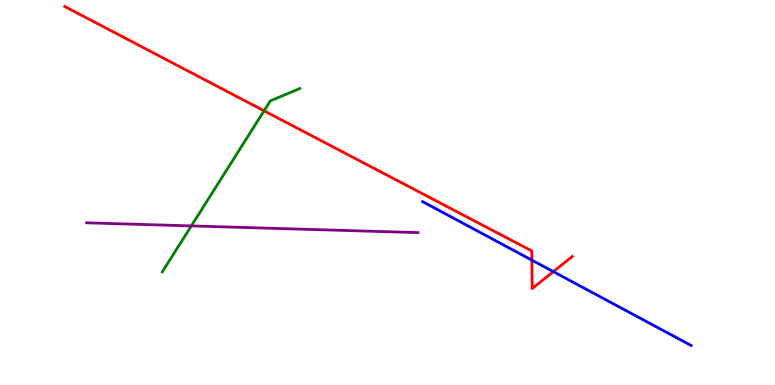[{'lines': ['blue', 'red'], 'intersections': [{'x': 6.86, 'y': 3.24}, {'x': 7.14, 'y': 2.94}]}, {'lines': ['green', 'red'], 'intersections': [{'x': 3.41, 'y': 7.12}]}, {'lines': ['purple', 'red'], 'intersections': []}, {'lines': ['blue', 'green'], 'intersections': []}, {'lines': ['blue', 'purple'], 'intersections': []}, {'lines': ['green', 'purple'], 'intersections': [{'x': 2.47, 'y': 4.13}]}]